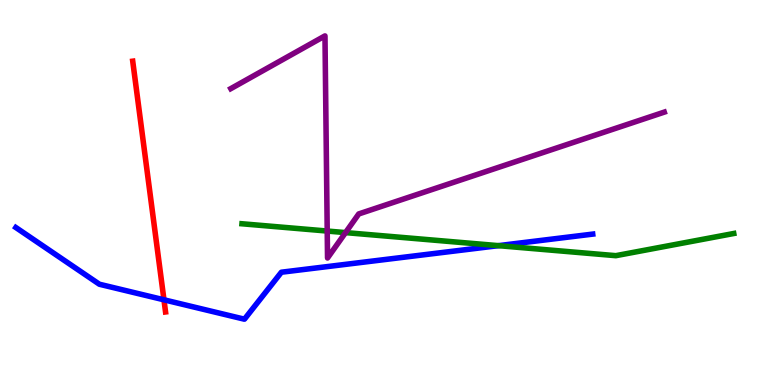[{'lines': ['blue', 'red'], 'intersections': [{'x': 2.12, 'y': 2.21}]}, {'lines': ['green', 'red'], 'intersections': []}, {'lines': ['purple', 'red'], 'intersections': []}, {'lines': ['blue', 'green'], 'intersections': [{'x': 6.43, 'y': 3.62}]}, {'lines': ['blue', 'purple'], 'intersections': []}, {'lines': ['green', 'purple'], 'intersections': [{'x': 4.22, 'y': 4.0}, {'x': 4.46, 'y': 3.96}]}]